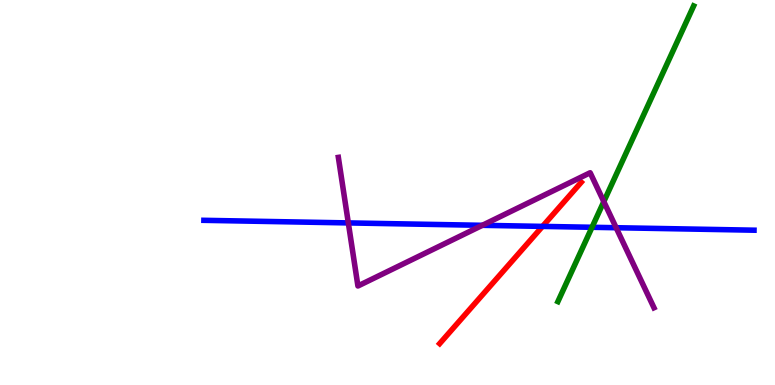[{'lines': ['blue', 'red'], 'intersections': [{'x': 7.0, 'y': 4.12}]}, {'lines': ['green', 'red'], 'intersections': []}, {'lines': ['purple', 'red'], 'intersections': []}, {'lines': ['blue', 'green'], 'intersections': [{'x': 7.64, 'y': 4.1}]}, {'lines': ['blue', 'purple'], 'intersections': [{'x': 4.49, 'y': 4.21}, {'x': 6.22, 'y': 4.15}, {'x': 7.95, 'y': 4.09}]}, {'lines': ['green', 'purple'], 'intersections': [{'x': 7.79, 'y': 4.76}]}]